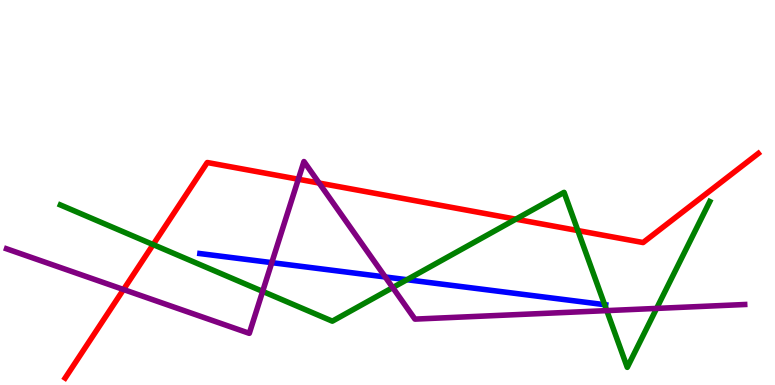[{'lines': ['blue', 'red'], 'intersections': []}, {'lines': ['green', 'red'], 'intersections': [{'x': 1.98, 'y': 3.65}, {'x': 6.66, 'y': 4.31}, {'x': 7.46, 'y': 4.01}]}, {'lines': ['purple', 'red'], 'intersections': [{'x': 1.59, 'y': 2.48}, {'x': 3.85, 'y': 5.34}, {'x': 4.12, 'y': 5.25}]}, {'lines': ['blue', 'green'], 'intersections': [{'x': 5.25, 'y': 2.73}, {'x': 7.8, 'y': 2.09}]}, {'lines': ['blue', 'purple'], 'intersections': [{'x': 3.51, 'y': 3.18}, {'x': 4.97, 'y': 2.81}]}, {'lines': ['green', 'purple'], 'intersections': [{'x': 3.39, 'y': 2.43}, {'x': 5.07, 'y': 2.53}, {'x': 7.83, 'y': 1.93}, {'x': 8.47, 'y': 1.99}]}]